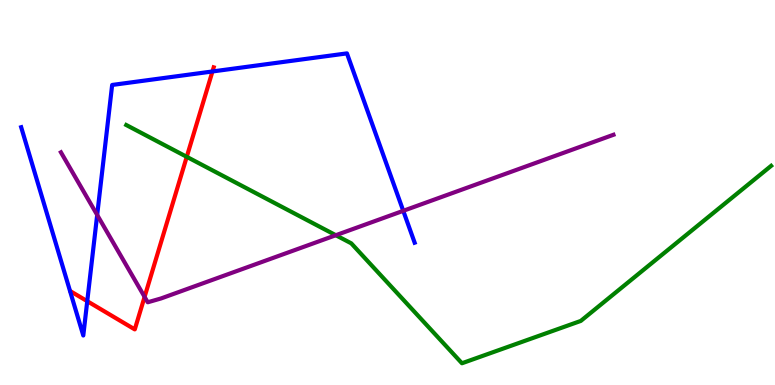[{'lines': ['blue', 'red'], 'intersections': [{'x': 1.13, 'y': 2.18}, {'x': 2.74, 'y': 8.14}]}, {'lines': ['green', 'red'], 'intersections': [{'x': 2.41, 'y': 5.93}]}, {'lines': ['purple', 'red'], 'intersections': [{'x': 1.87, 'y': 2.29}]}, {'lines': ['blue', 'green'], 'intersections': []}, {'lines': ['blue', 'purple'], 'intersections': [{'x': 1.25, 'y': 4.42}, {'x': 5.2, 'y': 4.52}]}, {'lines': ['green', 'purple'], 'intersections': [{'x': 4.33, 'y': 3.89}]}]